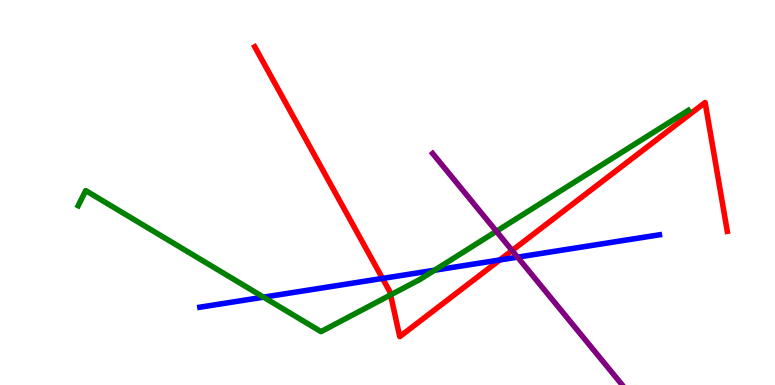[{'lines': ['blue', 'red'], 'intersections': [{'x': 4.94, 'y': 2.77}, {'x': 6.45, 'y': 3.25}]}, {'lines': ['green', 'red'], 'intersections': [{'x': 5.04, 'y': 2.34}]}, {'lines': ['purple', 'red'], 'intersections': [{'x': 6.61, 'y': 3.49}]}, {'lines': ['blue', 'green'], 'intersections': [{'x': 3.4, 'y': 2.28}, {'x': 5.61, 'y': 2.98}]}, {'lines': ['blue', 'purple'], 'intersections': [{'x': 6.68, 'y': 3.32}]}, {'lines': ['green', 'purple'], 'intersections': [{'x': 6.4, 'y': 3.99}]}]